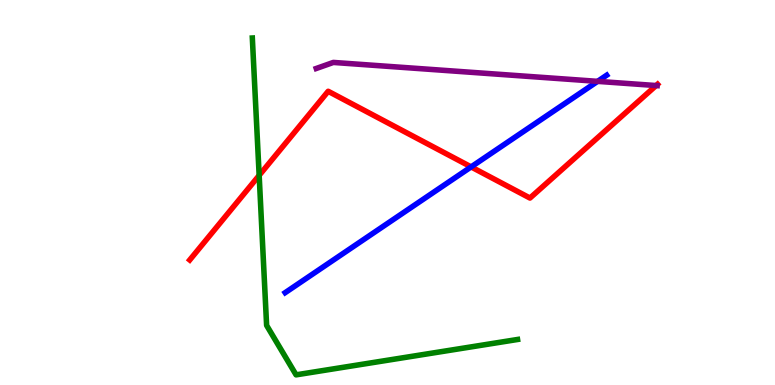[{'lines': ['blue', 'red'], 'intersections': [{'x': 6.08, 'y': 5.66}]}, {'lines': ['green', 'red'], 'intersections': [{'x': 3.34, 'y': 5.44}]}, {'lines': ['purple', 'red'], 'intersections': [{'x': 8.47, 'y': 7.78}]}, {'lines': ['blue', 'green'], 'intersections': []}, {'lines': ['blue', 'purple'], 'intersections': [{'x': 7.71, 'y': 7.89}]}, {'lines': ['green', 'purple'], 'intersections': []}]